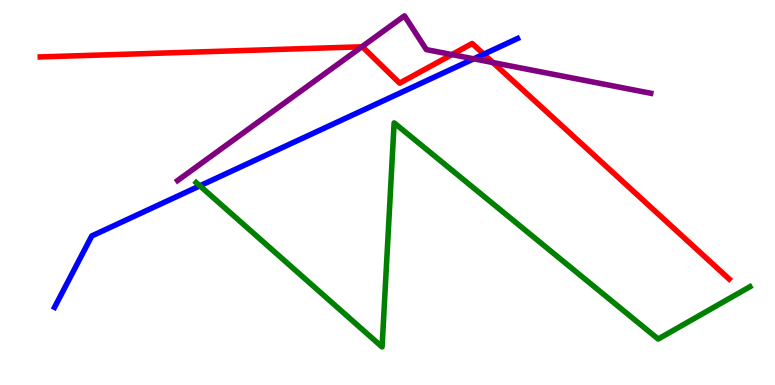[{'lines': ['blue', 'red'], 'intersections': [{'x': 6.24, 'y': 8.59}]}, {'lines': ['green', 'red'], 'intersections': []}, {'lines': ['purple', 'red'], 'intersections': [{'x': 4.67, 'y': 8.78}, {'x': 5.83, 'y': 8.58}, {'x': 6.36, 'y': 8.38}]}, {'lines': ['blue', 'green'], 'intersections': [{'x': 2.58, 'y': 5.17}]}, {'lines': ['blue', 'purple'], 'intersections': [{'x': 6.11, 'y': 8.47}]}, {'lines': ['green', 'purple'], 'intersections': []}]